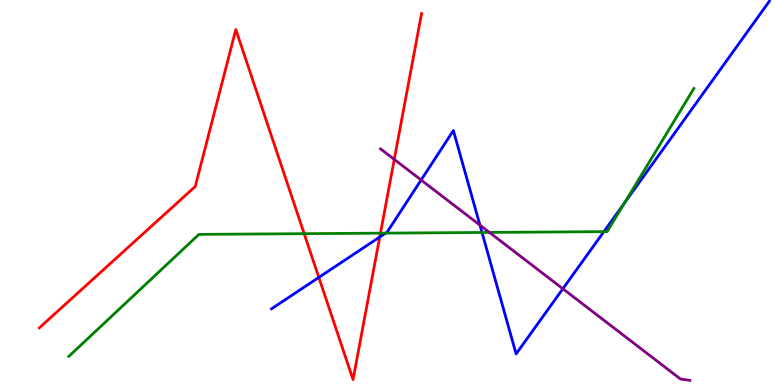[{'lines': ['blue', 'red'], 'intersections': [{'x': 4.11, 'y': 2.79}, {'x': 4.9, 'y': 3.84}]}, {'lines': ['green', 'red'], 'intersections': [{'x': 3.92, 'y': 3.93}, {'x': 4.91, 'y': 3.94}]}, {'lines': ['purple', 'red'], 'intersections': [{'x': 5.09, 'y': 5.86}]}, {'lines': ['blue', 'green'], 'intersections': [{'x': 4.97, 'y': 3.94}, {'x': 6.22, 'y': 3.96}, {'x': 7.79, 'y': 3.98}, {'x': 8.06, 'y': 4.73}]}, {'lines': ['blue', 'purple'], 'intersections': [{'x': 5.43, 'y': 5.32}, {'x': 6.19, 'y': 4.15}, {'x': 7.26, 'y': 2.5}]}, {'lines': ['green', 'purple'], 'intersections': [{'x': 6.32, 'y': 3.96}]}]